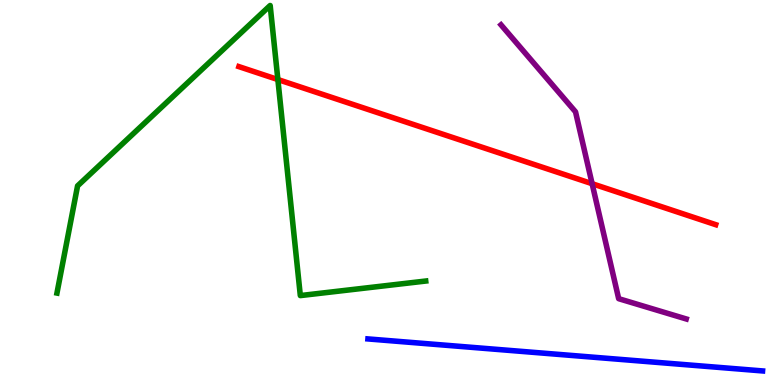[{'lines': ['blue', 'red'], 'intersections': []}, {'lines': ['green', 'red'], 'intersections': [{'x': 3.59, 'y': 7.93}]}, {'lines': ['purple', 'red'], 'intersections': [{'x': 7.64, 'y': 5.23}]}, {'lines': ['blue', 'green'], 'intersections': []}, {'lines': ['blue', 'purple'], 'intersections': []}, {'lines': ['green', 'purple'], 'intersections': []}]